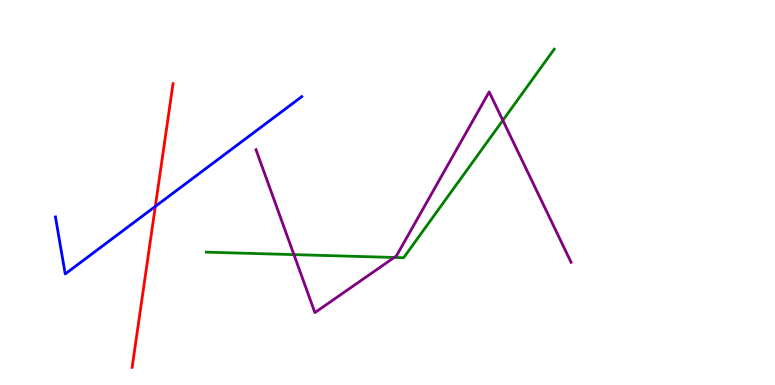[{'lines': ['blue', 'red'], 'intersections': [{'x': 2.0, 'y': 4.64}]}, {'lines': ['green', 'red'], 'intersections': []}, {'lines': ['purple', 'red'], 'intersections': []}, {'lines': ['blue', 'green'], 'intersections': []}, {'lines': ['blue', 'purple'], 'intersections': []}, {'lines': ['green', 'purple'], 'intersections': [{'x': 3.79, 'y': 3.39}, {'x': 5.09, 'y': 3.31}, {'x': 6.49, 'y': 6.87}]}]